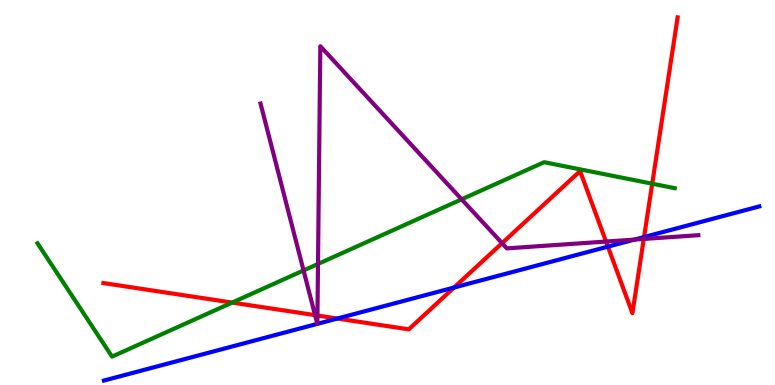[{'lines': ['blue', 'red'], 'intersections': [{'x': 4.35, 'y': 1.73}, {'x': 5.86, 'y': 2.53}, {'x': 7.84, 'y': 3.59}, {'x': 8.31, 'y': 3.84}]}, {'lines': ['green', 'red'], 'intersections': [{'x': 3.0, 'y': 2.14}, {'x': 8.42, 'y': 5.23}]}, {'lines': ['purple', 'red'], 'intersections': [{'x': 4.07, 'y': 1.81}, {'x': 4.1, 'y': 1.8}, {'x': 6.48, 'y': 3.68}, {'x': 7.82, 'y': 3.73}, {'x': 8.31, 'y': 3.79}]}, {'lines': ['blue', 'green'], 'intersections': []}, {'lines': ['blue', 'purple'], 'intersections': [{'x': 4.09, 'y': 1.59}, {'x': 4.09, 'y': 1.59}, {'x': 8.19, 'y': 3.78}]}, {'lines': ['green', 'purple'], 'intersections': [{'x': 3.92, 'y': 2.98}, {'x': 4.1, 'y': 3.14}, {'x': 5.96, 'y': 4.82}]}]